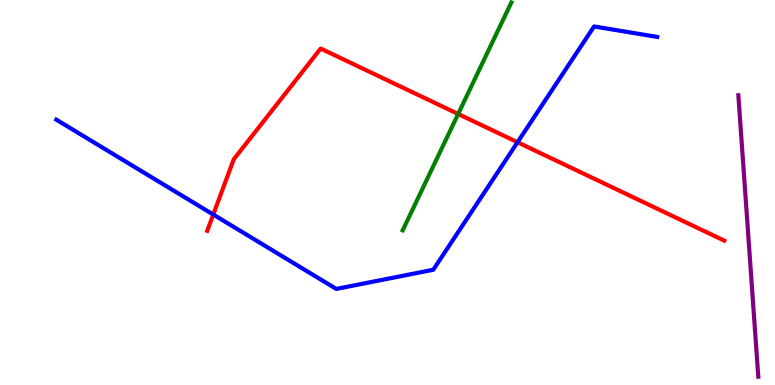[{'lines': ['blue', 'red'], 'intersections': [{'x': 2.75, 'y': 4.43}, {'x': 6.68, 'y': 6.31}]}, {'lines': ['green', 'red'], 'intersections': [{'x': 5.91, 'y': 7.04}]}, {'lines': ['purple', 'red'], 'intersections': []}, {'lines': ['blue', 'green'], 'intersections': []}, {'lines': ['blue', 'purple'], 'intersections': []}, {'lines': ['green', 'purple'], 'intersections': []}]